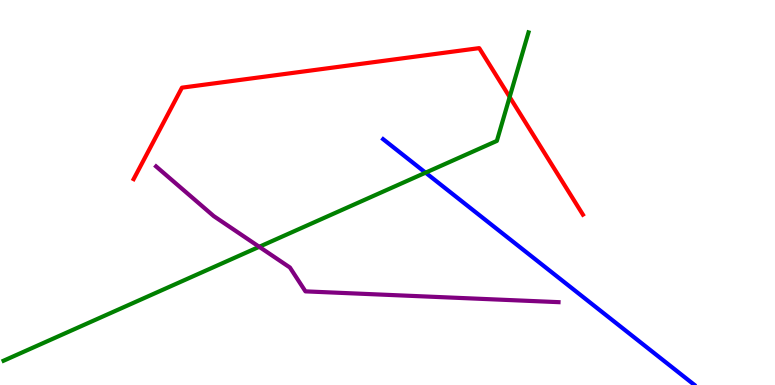[{'lines': ['blue', 'red'], 'intersections': []}, {'lines': ['green', 'red'], 'intersections': [{'x': 6.58, 'y': 7.48}]}, {'lines': ['purple', 'red'], 'intersections': []}, {'lines': ['blue', 'green'], 'intersections': [{'x': 5.49, 'y': 5.51}]}, {'lines': ['blue', 'purple'], 'intersections': []}, {'lines': ['green', 'purple'], 'intersections': [{'x': 3.34, 'y': 3.59}]}]